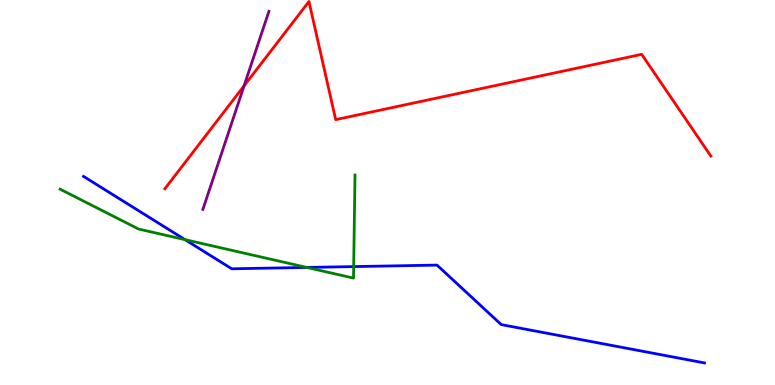[{'lines': ['blue', 'red'], 'intersections': []}, {'lines': ['green', 'red'], 'intersections': []}, {'lines': ['purple', 'red'], 'intersections': [{'x': 3.15, 'y': 7.77}]}, {'lines': ['blue', 'green'], 'intersections': [{'x': 2.39, 'y': 3.78}, {'x': 3.96, 'y': 3.05}, {'x': 4.56, 'y': 3.08}]}, {'lines': ['blue', 'purple'], 'intersections': []}, {'lines': ['green', 'purple'], 'intersections': []}]